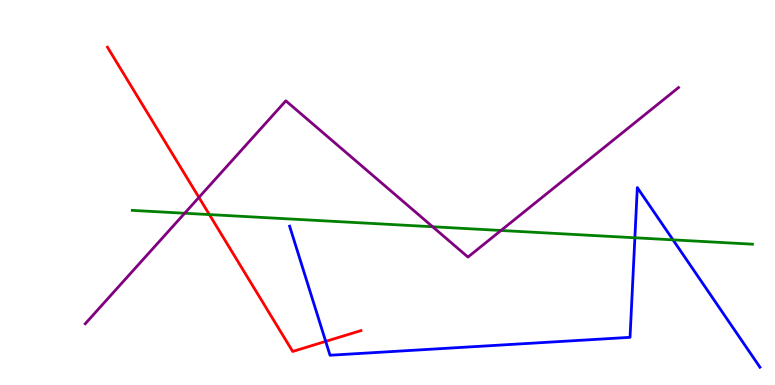[{'lines': ['blue', 'red'], 'intersections': [{'x': 4.2, 'y': 1.13}]}, {'lines': ['green', 'red'], 'intersections': [{'x': 2.7, 'y': 4.43}]}, {'lines': ['purple', 'red'], 'intersections': [{'x': 2.57, 'y': 4.87}]}, {'lines': ['blue', 'green'], 'intersections': [{'x': 8.19, 'y': 3.82}, {'x': 8.68, 'y': 3.77}]}, {'lines': ['blue', 'purple'], 'intersections': []}, {'lines': ['green', 'purple'], 'intersections': [{'x': 2.38, 'y': 4.46}, {'x': 5.58, 'y': 4.11}, {'x': 6.46, 'y': 4.01}]}]